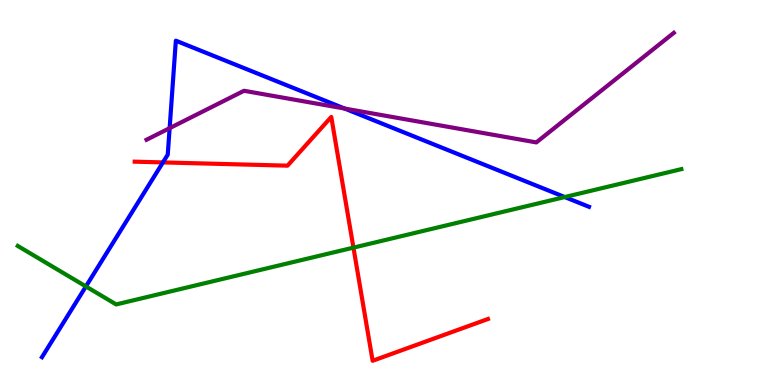[{'lines': ['blue', 'red'], 'intersections': [{'x': 2.1, 'y': 5.78}]}, {'lines': ['green', 'red'], 'intersections': [{'x': 4.56, 'y': 3.57}]}, {'lines': ['purple', 'red'], 'intersections': []}, {'lines': ['blue', 'green'], 'intersections': [{'x': 1.11, 'y': 2.56}, {'x': 7.29, 'y': 4.88}]}, {'lines': ['blue', 'purple'], 'intersections': [{'x': 2.19, 'y': 6.67}, {'x': 4.45, 'y': 7.18}]}, {'lines': ['green', 'purple'], 'intersections': []}]